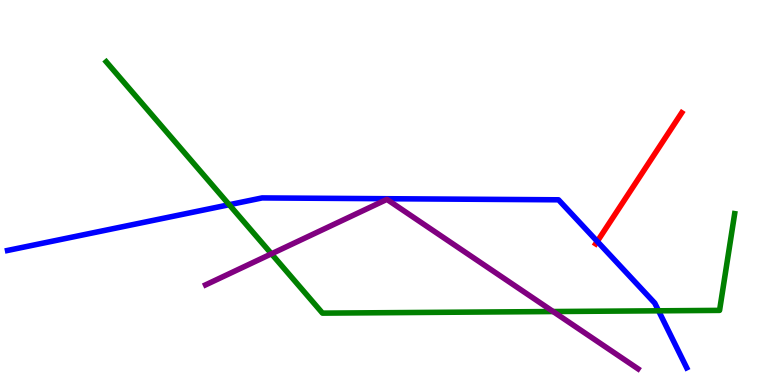[{'lines': ['blue', 'red'], 'intersections': [{'x': 7.71, 'y': 3.73}]}, {'lines': ['green', 'red'], 'intersections': []}, {'lines': ['purple', 'red'], 'intersections': []}, {'lines': ['blue', 'green'], 'intersections': [{'x': 2.96, 'y': 4.68}, {'x': 8.5, 'y': 1.93}]}, {'lines': ['blue', 'purple'], 'intersections': []}, {'lines': ['green', 'purple'], 'intersections': [{'x': 3.5, 'y': 3.41}, {'x': 7.14, 'y': 1.91}]}]